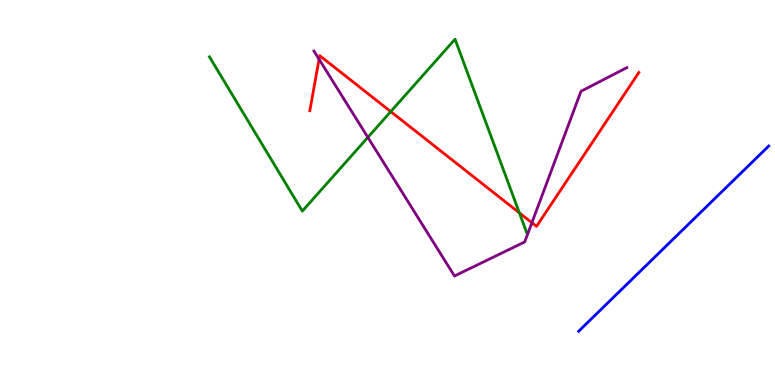[{'lines': ['blue', 'red'], 'intersections': []}, {'lines': ['green', 'red'], 'intersections': [{'x': 5.04, 'y': 7.1}, {'x': 6.7, 'y': 4.47}]}, {'lines': ['purple', 'red'], 'intersections': [{'x': 4.12, 'y': 8.46}, {'x': 6.86, 'y': 4.22}]}, {'lines': ['blue', 'green'], 'intersections': []}, {'lines': ['blue', 'purple'], 'intersections': []}, {'lines': ['green', 'purple'], 'intersections': [{'x': 4.75, 'y': 6.43}]}]